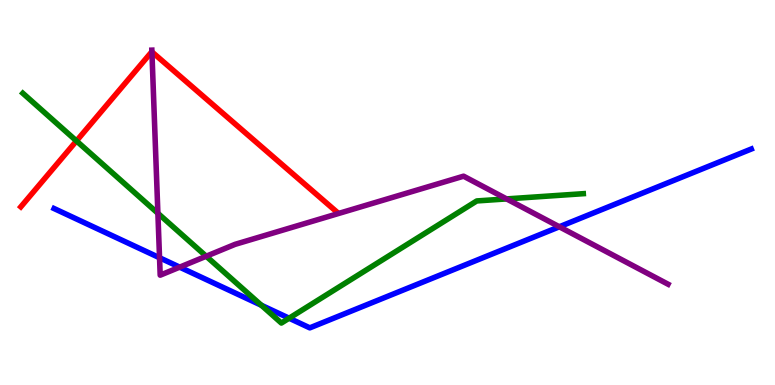[{'lines': ['blue', 'red'], 'intersections': []}, {'lines': ['green', 'red'], 'intersections': [{'x': 0.987, 'y': 6.34}]}, {'lines': ['purple', 'red'], 'intersections': [{'x': 1.96, 'y': 8.65}]}, {'lines': ['blue', 'green'], 'intersections': [{'x': 3.37, 'y': 2.07}, {'x': 3.73, 'y': 1.73}]}, {'lines': ['blue', 'purple'], 'intersections': [{'x': 2.06, 'y': 3.31}, {'x': 2.32, 'y': 3.06}, {'x': 7.22, 'y': 4.11}]}, {'lines': ['green', 'purple'], 'intersections': [{'x': 2.04, 'y': 4.46}, {'x': 2.66, 'y': 3.34}, {'x': 6.54, 'y': 4.83}]}]